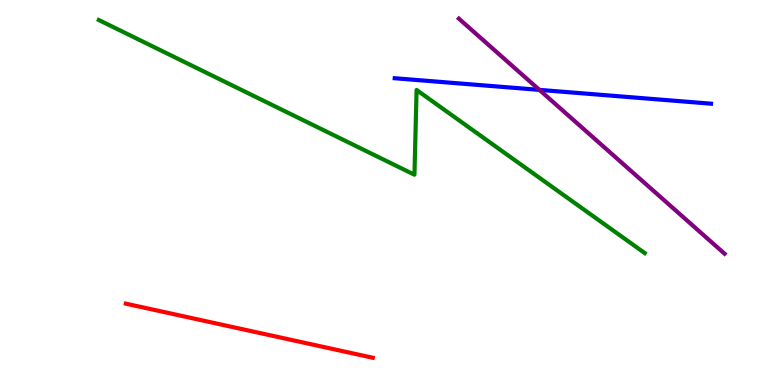[{'lines': ['blue', 'red'], 'intersections': []}, {'lines': ['green', 'red'], 'intersections': []}, {'lines': ['purple', 'red'], 'intersections': []}, {'lines': ['blue', 'green'], 'intersections': []}, {'lines': ['blue', 'purple'], 'intersections': [{'x': 6.96, 'y': 7.67}]}, {'lines': ['green', 'purple'], 'intersections': []}]